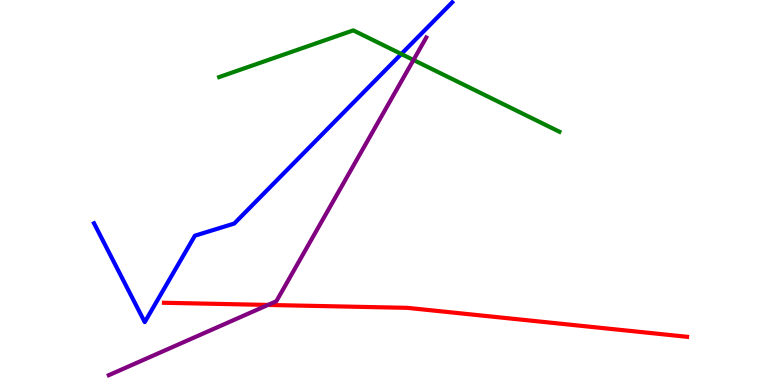[{'lines': ['blue', 'red'], 'intersections': []}, {'lines': ['green', 'red'], 'intersections': []}, {'lines': ['purple', 'red'], 'intersections': [{'x': 3.46, 'y': 2.08}]}, {'lines': ['blue', 'green'], 'intersections': [{'x': 5.18, 'y': 8.6}]}, {'lines': ['blue', 'purple'], 'intersections': []}, {'lines': ['green', 'purple'], 'intersections': [{'x': 5.34, 'y': 8.44}]}]